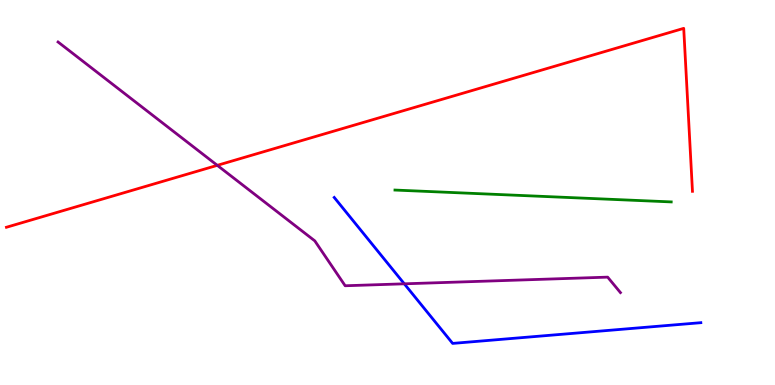[{'lines': ['blue', 'red'], 'intersections': []}, {'lines': ['green', 'red'], 'intersections': []}, {'lines': ['purple', 'red'], 'intersections': [{'x': 2.8, 'y': 5.71}]}, {'lines': ['blue', 'green'], 'intersections': []}, {'lines': ['blue', 'purple'], 'intersections': [{'x': 5.22, 'y': 2.63}]}, {'lines': ['green', 'purple'], 'intersections': []}]